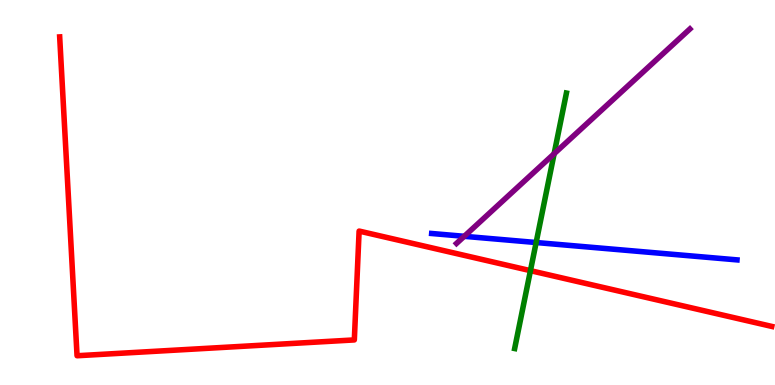[{'lines': ['blue', 'red'], 'intersections': []}, {'lines': ['green', 'red'], 'intersections': [{'x': 6.84, 'y': 2.97}]}, {'lines': ['purple', 'red'], 'intersections': []}, {'lines': ['blue', 'green'], 'intersections': [{'x': 6.92, 'y': 3.7}]}, {'lines': ['blue', 'purple'], 'intersections': [{'x': 5.99, 'y': 3.86}]}, {'lines': ['green', 'purple'], 'intersections': [{'x': 7.15, 'y': 6.01}]}]